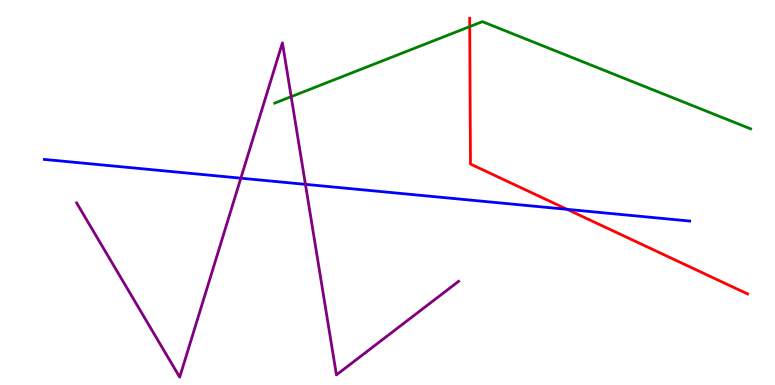[{'lines': ['blue', 'red'], 'intersections': [{'x': 7.32, 'y': 4.56}]}, {'lines': ['green', 'red'], 'intersections': [{'x': 6.06, 'y': 9.31}]}, {'lines': ['purple', 'red'], 'intersections': []}, {'lines': ['blue', 'green'], 'intersections': []}, {'lines': ['blue', 'purple'], 'intersections': [{'x': 3.11, 'y': 5.37}, {'x': 3.94, 'y': 5.21}]}, {'lines': ['green', 'purple'], 'intersections': [{'x': 3.76, 'y': 7.49}]}]